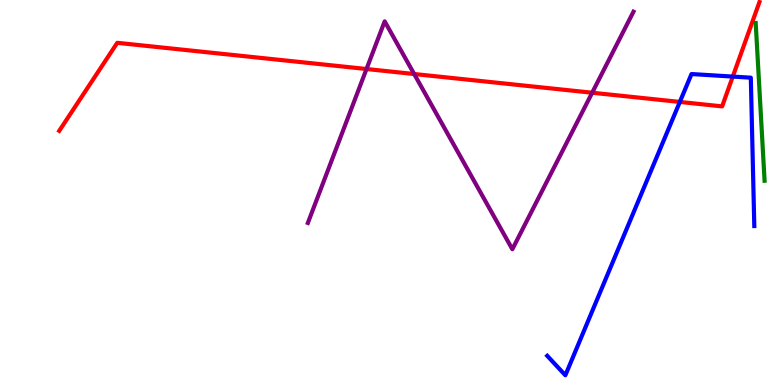[{'lines': ['blue', 'red'], 'intersections': [{'x': 8.77, 'y': 7.35}, {'x': 9.46, 'y': 8.01}]}, {'lines': ['green', 'red'], 'intersections': []}, {'lines': ['purple', 'red'], 'intersections': [{'x': 4.73, 'y': 8.21}, {'x': 5.34, 'y': 8.08}, {'x': 7.64, 'y': 7.59}]}, {'lines': ['blue', 'green'], 'intersections': []}, {'lines': ['blue', 'purple'], 'intersections': []}, {'lines': ['green', 'purple'], 'intersections': []}]